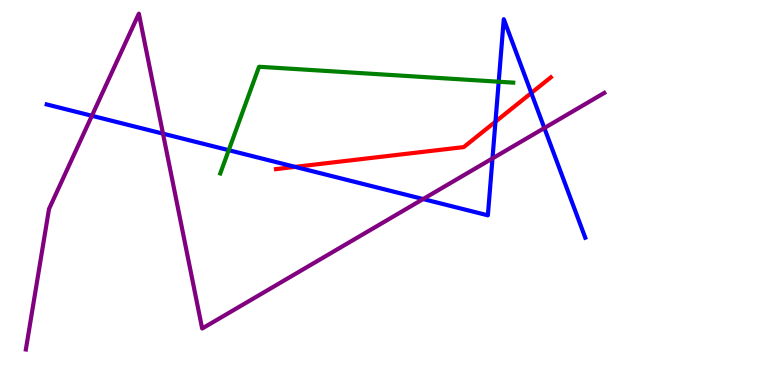[{'lines': ['blue', 'red'], 'intersections': [{'x': 3.81, 'y': 5.67}, {'x': 6.39, 'y': 6.84}, {'x': 6.86, 'y': 7.58}]}, {'lines': ['green', 'red'], 'intersections': []}, {'lines': ['purple', 'red'], 'intersections': []}, {'lines': ['blue', 'green'], 'intersections': [{'x': 2.95, 'y': 6.1}, {'x': 6.43, 'y': 7.88}]}, {'lines': ['blue', 'purple'], 'intersections': [{'x': 1.19, 'y': 6.99}, {'x': 2.1, 'y': 6.53}, {'x': 5.46, 'y': 4.83}, {'x': 6.35, 'y': 5.89}, {'x': 7.02, 'y': 6.67}]}, {'lines': ['green', 'purple'], 'intersections': []}]